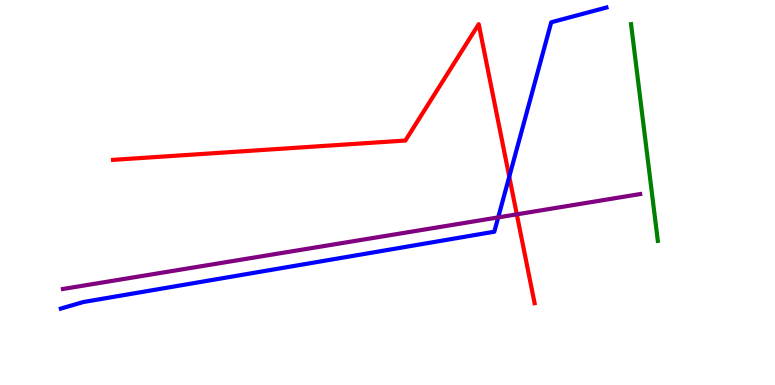[{'lines': ['blue', 'red'], 'intersections': [{'x': 6.57, 'y': 5.41}]}, {'lines': ['green', 'red'], 'intersections': []}, {'lines': ['purple', 'red'], 'intersections': [{'x': 6.67, 'y': 4.43}]}, {'lines': ['blue', 'green'], 'intersections': []}, {'lines': ['blue', 'purple'], 'intersections': [{'x': 6.43, 'y': 4.35}]}, {'lines': ['green', 'purple'], 'intersections': []}]